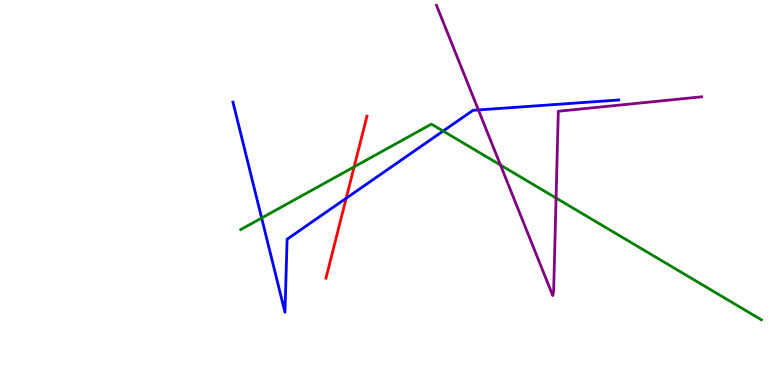[{'lines': ['blue', 'red'], 'intersections': [{'x': 4.47, 'y': 4.85}]}, {'lines': ['green', 'red'], 'intersections': [{'x': 4.57, 'y': 5.67}]}, {'lines': ['purple', 'red'], 'intersections': []}, {'lines': ['blue', 'green'], 'intersections': [{'x': 3.38, 'y': 4.34}, {'x': 5.72, 'y': 6.6}]}, {'lines': ['blue', 'purple'], 'intersections': [{'x': 6.17, 'y': 7.14}]}, {'lines': ['green', 'purple'], 'intersections': [{'x': 6.46, 'y': 5.71}, {'x': 7.18, 'y': 4.86}]}]